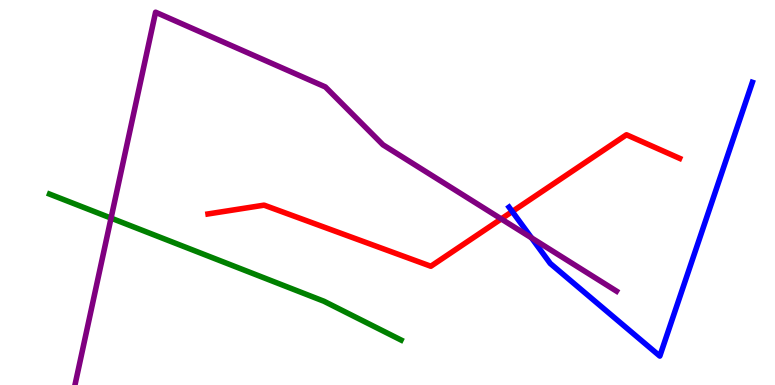[{'lines': ['blue', 'red'], 'intersections': [{'x': 6.61, 'y': 4.51}]}, {'lines': ['green', 'red'], 'intersections': []}, {'lines': ['purple', 'red'], 'intersections': [{'x': 6.47, 'y': 4.31}]}, {'lines': ['blue', 'green'], 'intersections': []}, {'lines': ['blue', 'purple'], 'intersections': [{'x': 6.86, 'y': 3.82}]}, {'lines': ['green', 'purple'], 'intersections': [{'x': 1.43, 'y': 4.33}]}]